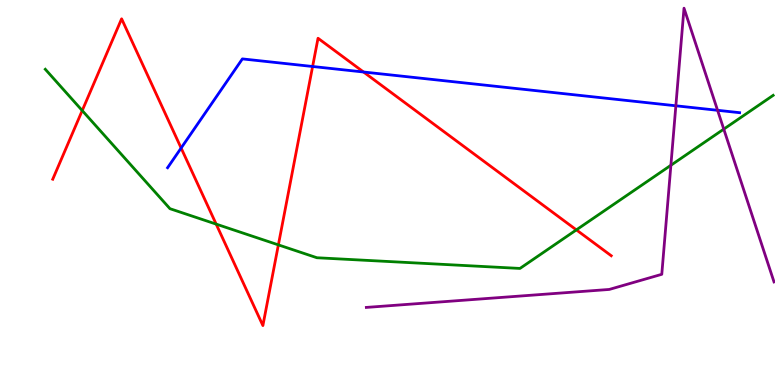[{'lines': ['blue', 'red'], 'intersections': [{'x': 2.34, 'y': 6.16}, {'x': 4.03, 'y': 8.27}, {'x': 4.69, 'y': 8.13}]}, {'lines': ['green', 'red'], 'intersections': [{'x': 1.06, 'y': 7.13}, {'x': 2.79, 'y': 4.18}, {'x': 3.59, 'y': 3.64}, {'x': 7.44, 'y': 4.03}]}, {'lines': ['purple', 'red'], 'intersections': []}, {'lines': ['blue', 'green'], 'intersections': []}, {'lines': ['blue', 'purple'], 'intersections': [{'x': 8.72, 'y': 7.25}, {'x': 9.26, 'y': 7.14}]}, {'lines': ['green', 'purple'], 'intersections': [{'x': 8.66, 'y': 5.71}, {'x': 9.34, 'y': 6.65}]}]